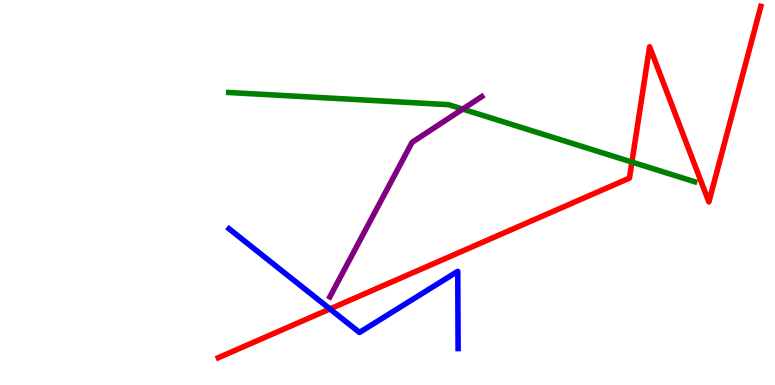[{'lines': ['blue', 'red'], 'intersections': [{'x': 4.26, 'y': 1.98}]}, {'lines': ['green', 'red'], 'intersections': [{'x': 8.15, 'y': 5.79}]}, {'lines': ['purple', 'red'], 'intersections': []}, {'lines': ['blue', 'green'], 'intersections': []}, {'lines': ['blue', 'purple'], 'intersections': []}, {'lines': ['green', 'purple'], 'intersections': [{'x': 5.97, 'y': 7.17}]}]